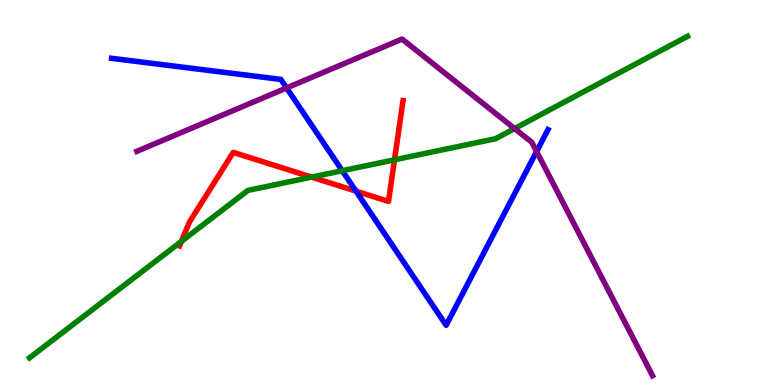[{'lines': ['blue', 'red'], 'intersections': [{'x': 4.59, 'y': 5.04}]}, {'lines': ['green', 'red'], 'intersections': [{'x': 2.34, 'y': 3.73}, {'x': 4.02, 'y': 5.4}, {'x': 5.09, 'y': 5.85}]}, {'lines': ['purple', 'red'], 'intersections': []}, {'lines': ['blue', 'green'], 'intersections': [{'x': 4.42, 'y': 5.57}]}, {'lines': ['blue', 'purple'], 'intersections': [{'x': 3.7, 'y': 7.72}, {'x': 6.92, 'y': 6.06}]}, {'lines': ['green', 'purple'], 'intersections': [{'x': 6.64, 'y': 6.66}]}]